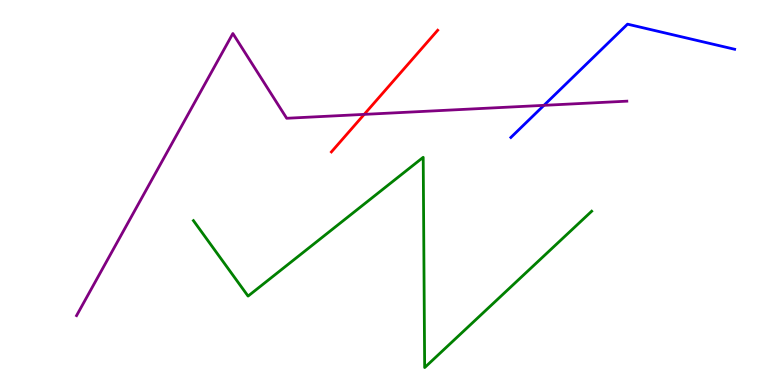[{'lines': ['blue', 'red'], 'intersections': []}, {'lines': ['green', 'red'], 'intersections': []}, {'lines': ['purple', 'red'], 'intersections': [{'x': 4.7, 'y': 7.03}]}, {'lines': ['blue', 'green'], 'intersections': []}, {'lines': ['blue', 'purple'], 'intersections': [{'x': 7.02, 'y': 7.26}]}, {'lines': ['green', 'purple'], 'intersections': []}]